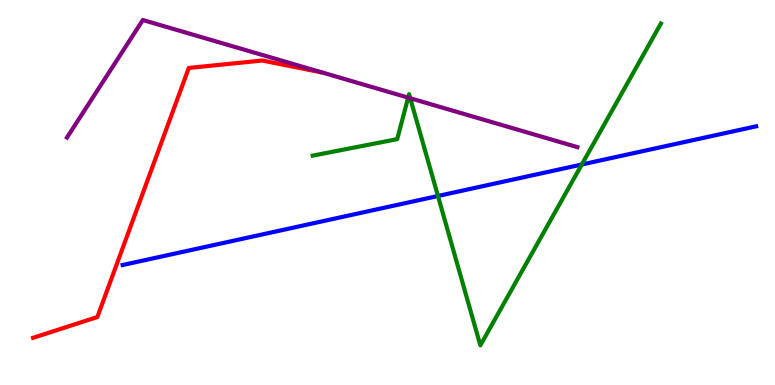[{'lines': ['blue', 'red'], 'intersections': []}, {'lines': ['green', 'red'], 'intersections': []}, {'lines': ['purple', 'red'], 'intersections': []}, {'lines': ['blue', 'green'], 'intersections': [{'x': 5.65, 'y': 4.91}, {'x': 7.51, 'y': 5.73}]}, {'lines': ['blue', 'purple'], 'intersections': []}, {'lines': ['green', 'purple'], 'intersections': [{'x': 5.27, 'y': 7.46}, {'x': 5.29, 'y': 7.45}]}]